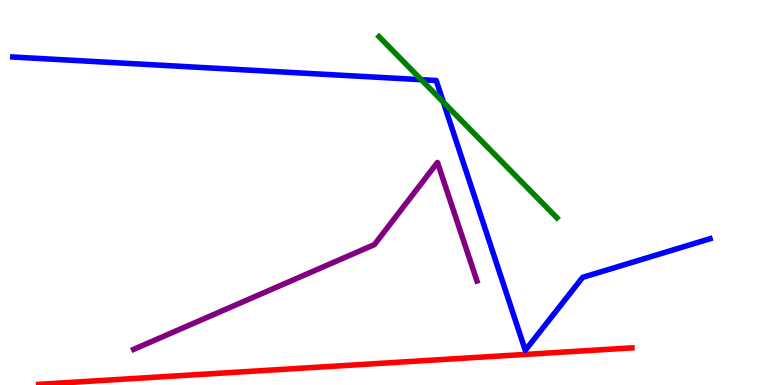[{'lines': ['blue', 'red'], 'intersections': []}, {'lines': ['green', 'red'], 'intersections': []}, {'lines': ['purple', 'red'], 'intersections': []}, {'lines': ['blue', 'green'], 'intersections': [{'x': 5.44, 'y': 7.93}, {'x': 5.72, 'y': 7.35}]}, {'lines': ['blue', 'purple'], 'intersections': []}, {'lines': ['green', 'purple'], 'intersections': []}]